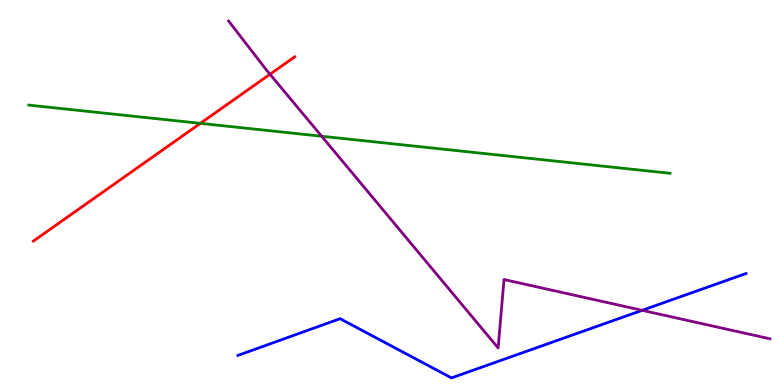[{'lines': ['blue', 'red'], 'intersections': []}, {'lines': ['green', 'red'], 'intersections': [{'x': 2.59, 'y': 6.8}]}, {'lines': ['purple', 'red'], 'intersections': [{'x': 3.48, 'y': 8.07}]}, {'lines': ['blue', 'green'], 'intersections': []}, {'lines': ['blue', 'purple'], 'intersections': [{'x': 8.29, 'y': 1.94}]}, {'lines': ['green', 'purple'], 'intersections': [{'x': 4.15, 'y': 6.46}]}]